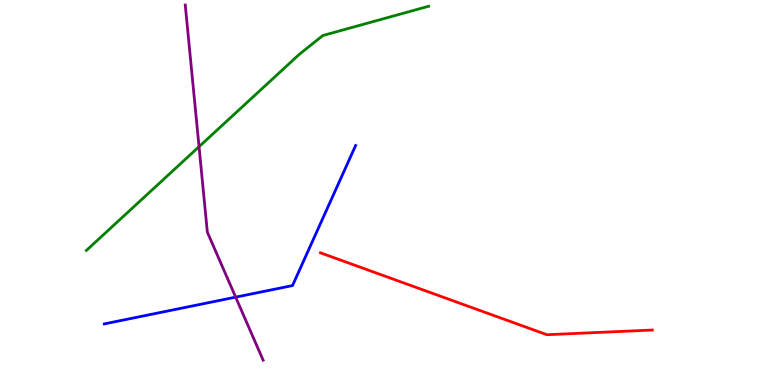[{'lines': ['blue', 'red'], 'intersections': []}, {'lines': ['green', 'red'], 'intersections': []}, {'lines': ['purple', 'red'], 'intersections': []}, {'lines': ['blue', 'green'], 'intersections': []}, {'lines': ['blue', 'purple'], 'intersections': [{'x': 3.04, 'y': 2.28}]}, {'lines': ['green', 'purple'], 'intersections': [{'x': 2.57, 'y': 6.19}]}]